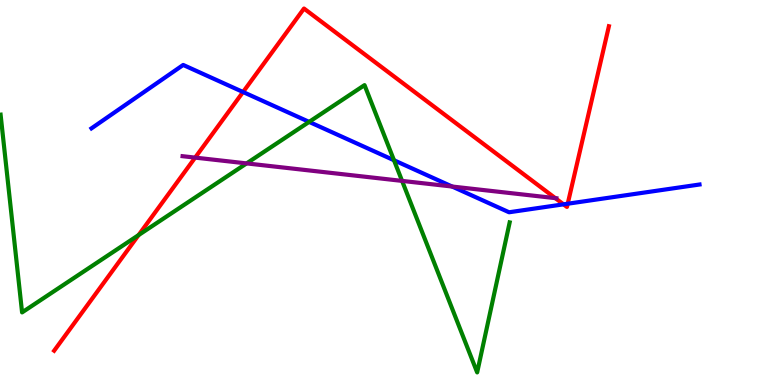[{'lines': ['blue', 'red'], 'intersections': [{'x': 3.14, 'y': 7.61}, {'x': 7.27, 'y': 4.69}, {'x': 7.33, 'y': 4.71}]}, {'lines': ['green', 'red'], 'intersections': [{'x': 1.79, 'y': 3.89}]}, {'lines': ['purple', 'red'], 'intersections': [{'x': 2.52, 'y': 5.91}, {'x': 7.17, 'y': 4.85}]}, {'lines': ['blue', 'green'], 'intersections': [{'x': 3.99, 'y': 6.83}, {'x': 5.08, 'y': 5.84}]}, {'lines': ['blue', 'purple'], 'intersections': [{'x': 5.83, 'y': 5.16}]}, {'lines': ['green', 'purple'], 'intersections': [{'x': 3.18, 'y': 5.76}, {'x': 5.19, 'y': 5.3}]}]